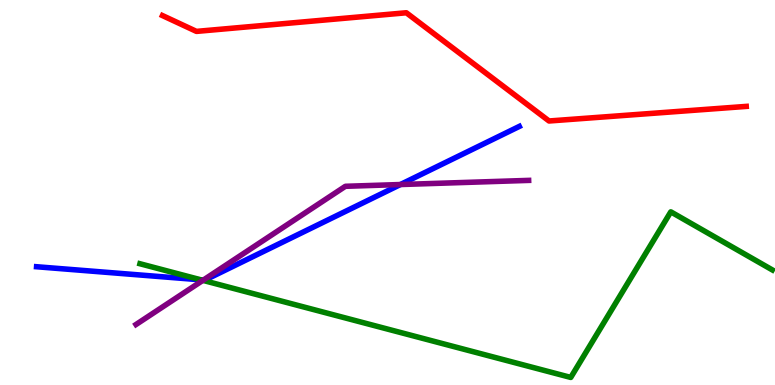[{'lines': ['blue', 'red'], 'intersections': []}, {'lines': ['green', 'red'], 'intersections': []}, {'lines': ['purple', 'red'], 'intersections': []}, {'lines': ['blue', 'green'], 'intersections': [{'x': 2.59, 'y': 2.73}]}, {'lines': ['blue', 'purple'], 'intersections': [{'x': 2.62, 'y': 2.73}, {'x': 5.17, 'y': 5.21}]}, {'lines': ['green', 'purple'], 'intersections': [{'x': 2.62, 'y': 2.72}]}]